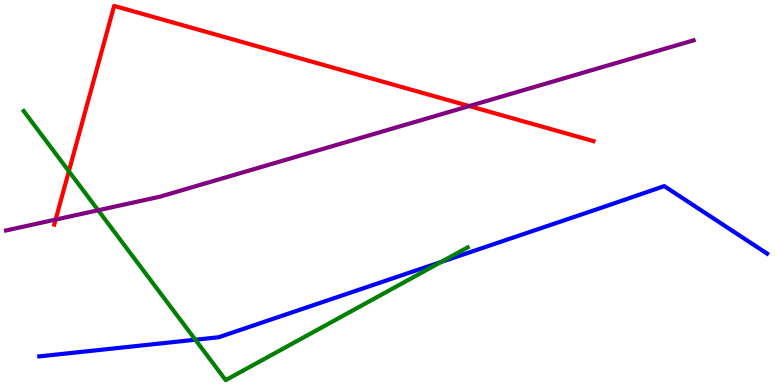[{'lines': ['blue', 'red'], 'intersections': []}, {'lines': ['green', 'red'], 'intersections': [{'x': 0.889, 'y': 5.55}]}, {'lines': ['purple', 'red'], 'intersections': [{'x': 0.718, 'y': 4.3}, {'x': 6.05, 'y': 7.25}]}, {'lines': ['blue', 'green'], 'intersections': [{'x': 2.52, 'y': 1.18}, {'x': 5.69, 'y': 3.2}]}, {'lines': ['blue', 'purple'], 'intersections': []}, {'lines': ['green', 'purple'], 'intersections': [{'x': 1.27, 'y': 4.54}]}]